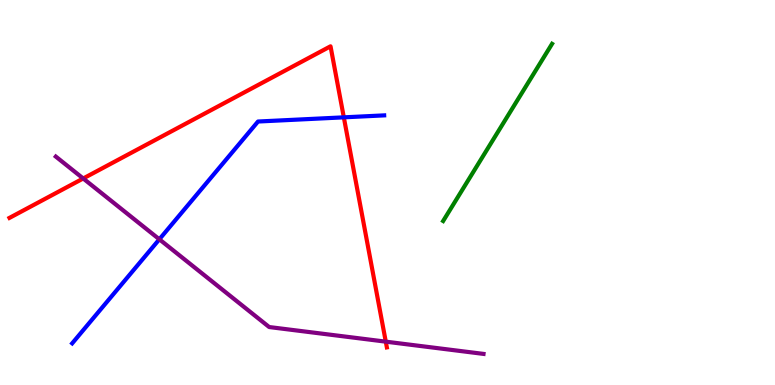[{'lines': ['blue', 'red'], 'intersections': [{'x': 4.44, 'y': 6.95}]}, {'lines': ['green', 'red'], 'intersections': []}, {'lines': ['purple', 'red'], 'intersections': [{'x': 1.07, 'y': 5.36}, {'x': 4.98, 'y': 1.13}]}, {'lines': ['blue', 'green'], 'intersections': []}, {'lines': ['blue', 'purple'], 'intersections': [{'x': 2.06, 'y': 3.78}]}, {'lines': ['green', 'purple'], 'intersections': []}]